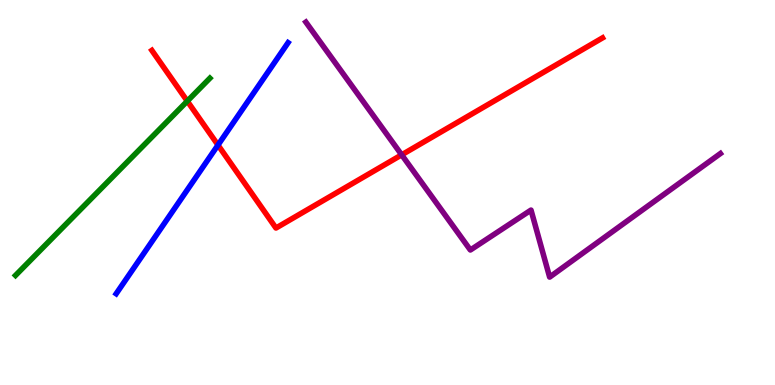[{'lines': ['blue', 'red'], 'intersections': [{'x': 2.81, 'y': 6.23}]}, {'lines': ['green', 'red'], 'intersections': [{'x': 2.42, 'y': 7.37}]}, {'lines': ['purple', 'red'], 'intersections': [{'x': 5.18, 'y': 5.98}]}, {'lines': ['blue', 'green'], 'intersections': []}, {'lines': ['blue', 'purple'], 'intersections': []}, {'lines': ['green', 'purple'], 'intersections': []}]